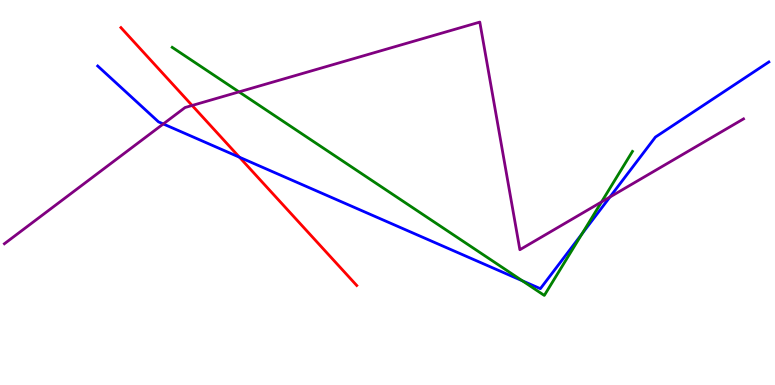[{'lines': ['blue', 'red'], 'intersections': [{'x': 3.09, 'y': 5.92}]}, {'lines': ['green', 'red'], 'intersections': []}, {'lines': ['purple', 'red'], 'intersections': [{'x': 2.48, 'y': 7.26}]}, {'lines': ['blue', 'green'], 'intersections': [{'x': 6.74, 'y': 2.71}, {'x': 7.51, 'y': 3.93}]}, {'lines': ['blue', 'purple'], 'intersections': [{'x': 2.11, 'y': 6.78}, {'x': 7.87, 'y': 4.88}]}, {'lines': ['green', 'purple'], 'intersections': [{'x': 3.08, 'y': 7.61}, {'x': 7.76, 'y': 4.75}]}]